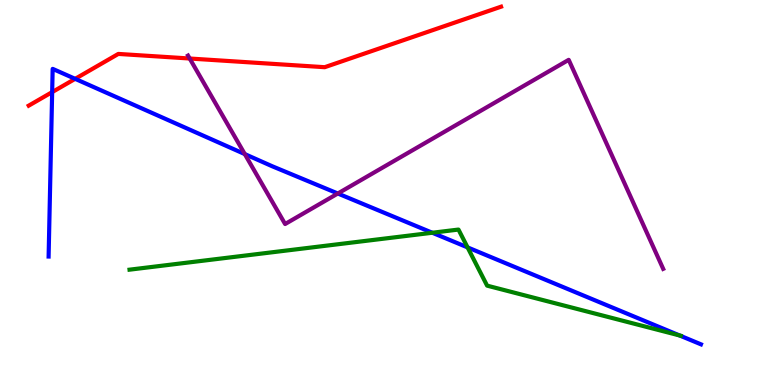[{'lines': ['blue', 'red'], 'intersections': [{'x': 0.673, 'y': 7.61}, {'x': 0.97, 'y': 7.95}]}, {'lines': ['green', 'red'], 'intersections': []}, {'lines': ['purple', 'red'], 'intersections': [{'x': 2.45, 'y': 8.48}]}, {'lines': ['blue', 'green'], 'intersections': [{'x': 5.58, 'y': 3.95}, {'x': 6.03, 'y': 3.57}, {'x': 8.77, 'y': 1.29}]}, {'lines': ['blue', 'purple'], 'intersections': [{'x': 3.16, 'y': 6.0}, {'x': 4.36, 'y': 4.97}]}, {'lines': ['green', 'purple'], 'intersections': []}]